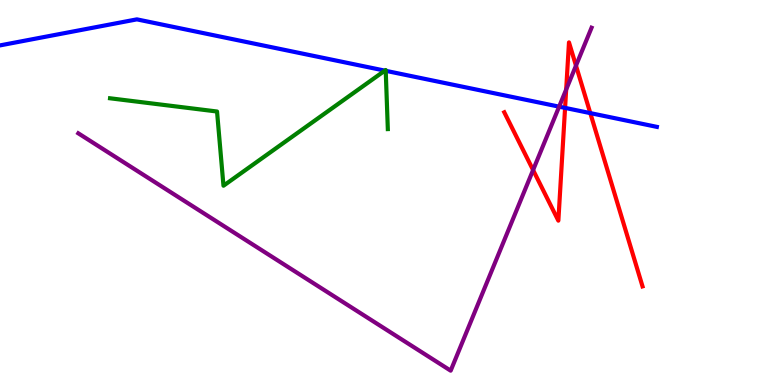[{'lines': ['blue', 'red'], 'intersections': [{'x': 7.29, 'y': 7.2}, {'x': 7.62, 'y': 7.06}]}, {'lines': ['green', 'red'], 'intersections': []}, {'lines': ['purple', 'red'], 'intersections': [{'x': 6.88, 'y': 5.58}, {'x': 7.31, 'y': 7.68}, {'x': 7.43, 'y': 8.3}]}, {'lines': ['blue', 'green'], 'intersections': [{'x': 4.97, 'y': 8.17}, {'x': 4.98, 'y': 8.16}]}, {'lines': ['blue', 'purple'], 'intersections': [{'x': 7.21, 'y': 7.23}]}, {'lines': ['green', 'purple'], 'intersections': []}]